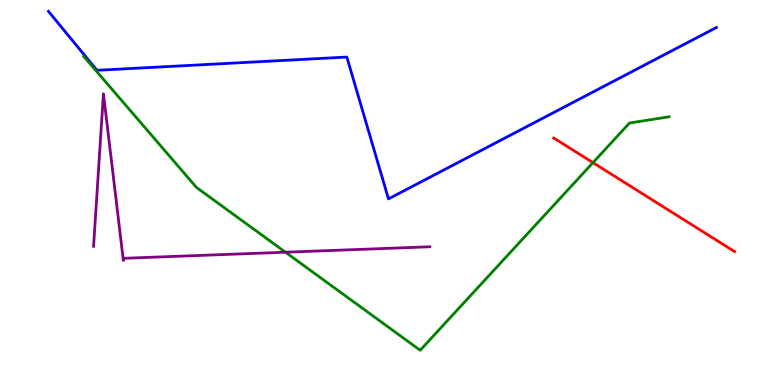[{'lines': ['blue', 'red'], 'intersections': []}, {'lines': ['green', 'red'], 'intersections': [{'x': 7.65, 'y': 5.78}]}, {'lines': ['purple', 'red'], 'intersections': []}, {'lines': ['blue', 'green'], 'intersections': []}, {'lines': ['blue', 'purple'], 'intersections': []}, {'lines': ['green', 'purple'], 'intersections': [{'x': 3.68, 'y': 3.45}]}]